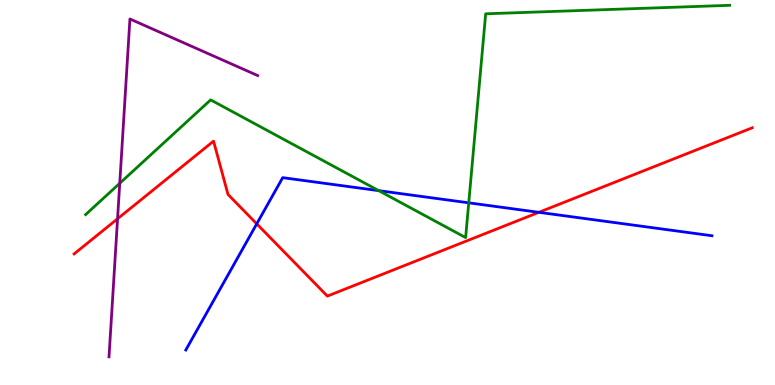[{'lines': ['blue', 'red'], 'intersections': [{'x': 3.31, 'y': 4.19}, {'x': 6.95, 'y': 4.49}]}, {'lines': ['green', 'red'], 'intersections': []}, {'lines': ['purple', 'red'], 'intersections': [{'x': 1.52, 'y': 4.32}]}, {'lines': ['blue', 'green'], 'intersections': [{'x': 4.89, 'y': 5.05}, {'x': 6.05, 'y': 4.73}]}, {'lines': ['blue', 'purple'], 'intersections': []}, {'lines': ['green', 'purple'], 'intersections': [{'x': 1.55, 'y': 5.24}]}]